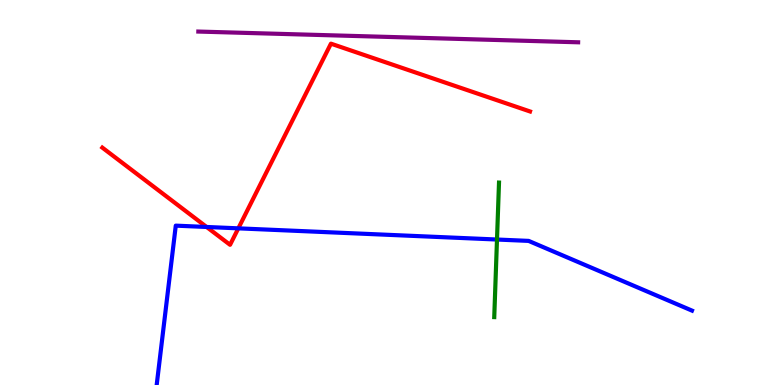[{'lines': ['blue', 'red'], 'intersections': [{'x': 2.67, 'y': 4.1}, {'x': 3.08, 'y': 4.07}]}, {'lines': ['green', 'red'], 'intersections': []}, {'lines': ['purple', 'red'], 'intersections': []}, {'lines': ['blue', 'green'], 'intersections': [{'x': 6.41, 'y': 3.78}]}, {'lines': ['blue', 'purple'], 'intersections': []}, {'lines': ['green', 'purple'], 'intersections': []}]